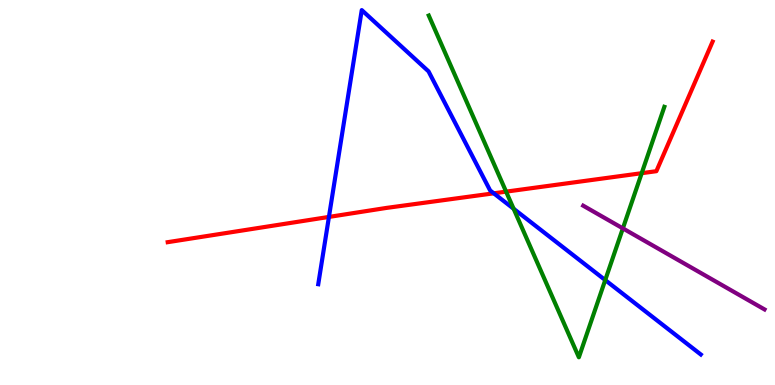[{'lines': ['blue', 'red'], 'intersections': [{'x': 4.24, 'y': 4.37}, {'x': 6.37, 'y': 4.98}]}, {'lines': ['green', 'red'], 'intersections': [{'x': 6.53, 'y': 5.02}, {'x': 8.28, 'y': 5.5}]}, {'lines': ['purple', 'red'], 'intersections': []}, {'lines': ['blue', 'green'], 'intersections': [{'x': 6.63, 'y': 4.58}, {'x': 7.81, 'y': 2.73}]}, {'lines': ['blue', 'purple'], 'intersections': []}, {'lines': ['green', 'purple'], 'intersections': [{'x': 8.04, 'y': 4.07}]}]